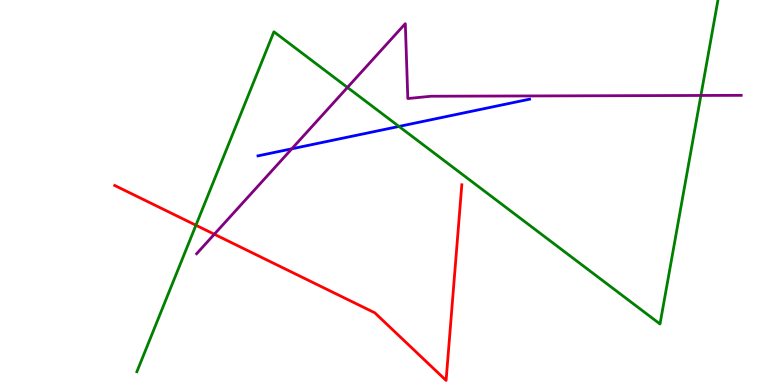[{'lines': ['blue', 'red'], 'intersections': []}, {'lines': ['green', 'red'], 'intersections': [{'x': 2.53, 'y': 4.15}]}, {'lines': ['purple', 'red'], 'intersections': [{'x': 2.77, 'y': 3.92}]}, {'lines': ['blue', 'green'], 'intersections': [{'x': 5.15, 'y': 6.72}]}, {'lines': ['blue', 'purple'], 'intersections': [{'x': 3.77, 'y': 6.14}]}, {'lines': ['green', 'purple'], 'intersections': [{'x': 4.48, 'y': 7.73}, {'x': 9.04, 'y': 7.52}]}]